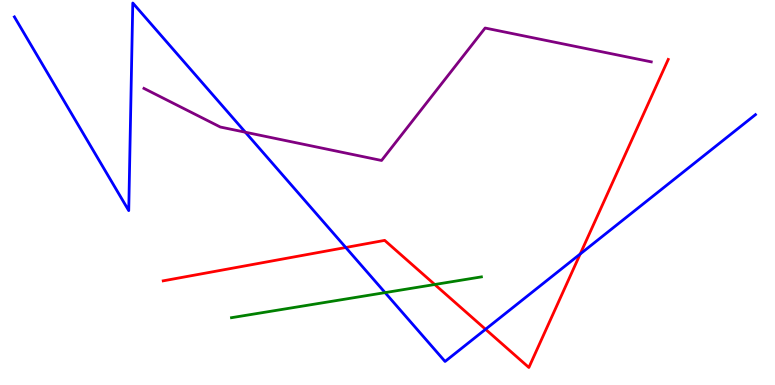[{'lines': ['blue', 'red'], 'intersections': [{'x': 4.46, 'y': 3.57}, {'x': 6.26, 'y': 1.45}, {'x': 7.49, 'y': 3.4}]}, {'lines': ['green', 'red'], 'intersections': [{'x': 5.61, 'y': 2.61}]}, {'lines': ['purple', 'red'], 'intersections': []}, {'lines': ['blue', 'green'], 'intersections': [{'x': 4.97, 'y': 2.4}]}, {'lines': ['blue', 'purple'], 'intersections': [{'x': 3.17, 'y': 6.57}]}, {'lines': ['green', 'purple'], 'intersections': []}]